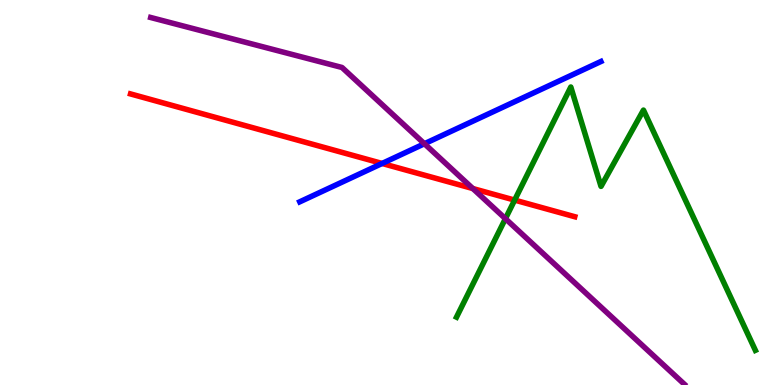[{'lines': ['blue', 'red'], 'intersections': [{'x': 4.93, 'y': 5.75}]}, {'lines': ['green', 'red'], 'intersections': [{'x': 6.64, 'y': 4.8}]}, {'lines': ['purple', 'red'], 'intersections': [{'x': 6.1, 'y': 5.1}]}, {'lines': ['blue', 'green'], 'intersections': []}, {'lines': ['blue', 'purple'], 'intersections': [{'x': 5.48, 'y': 6.27}]}, {'lines': ['green', 'purple'], 'intersections': [{'x': 6.52, 'y': 4.32}]}]